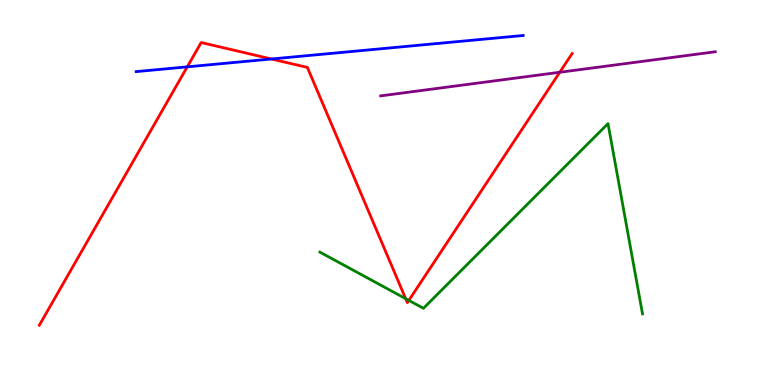[{'lines': ['blue', 'red'], 'intersections': [{'x': 2.42, 'y': 8.26}, {'x': 3.5, 'y': 8.47}]}, {'lines': ['green', 'red'], 'intersections': [{'x': 5.23, 'y': 2.24}, {'x': 5.28, 'y': 2.2}]}, {'lines': ['purple', 'red'], 'intersections': [{'x': 7.22, 'y': 8.12}]}, {'lines': ['blue', 'green'], 'intersections': []}, {'lines': ['blue', 'purple'], 'intersections': []}, {'lines': ['green', 'purple'], 'intersections': []}]